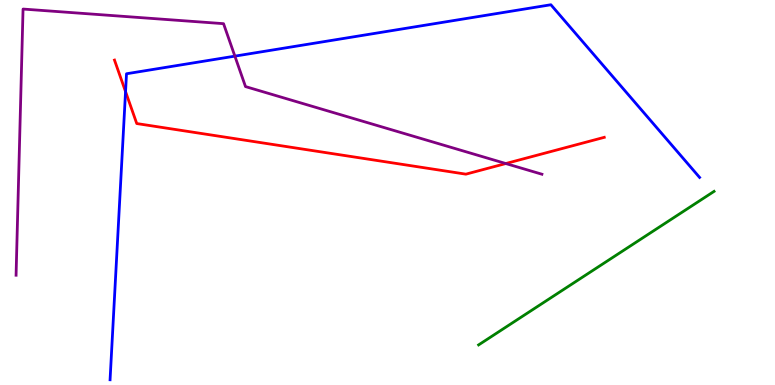[{'lines': ['blue', 'red'], 'intersections': [{'x': 1.62, 'y': 7.62}]}, {'lines': ['green', 'red'], 'intersections': []}, {'lines': ['purple', 'red'], 'intersections': [{'x': 6.53, 'y': 5.75}]}, {'lines': ['blue', 'green'], 'intersections': []}, {'lines': ['blue', 'purple'], 'intersections': [{'x': 3.03, 'y': 8.54}]}, {'lines': ['green', 'purple'], 'intersections': []}]